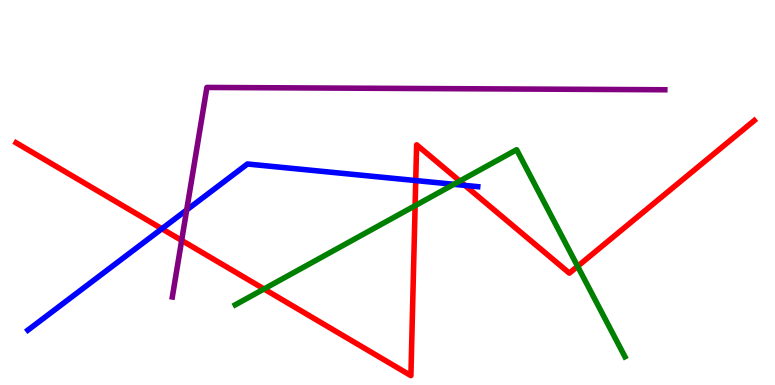[{'lines': ['blue', 'red'], 'intersections': [{'x': 2.09, 'y': 4.06}, {'x': 5.36, 'y': 5.31}, {'x': 6.0, 'y': 5.18}]}, {'lines': ['green', 'red'], 'intersections': [{'x': 3.41, 'y': 2.49}, {'x': 5.36, 'y': 4.66}, {'x': 5.93, 'y': 5.3}, {'x': 7.45, 'y': 3.08}]}, {'lines': ['purple', 'red'], 'intersections': [{'x': 2.34, 'y': 3.76}]}, {'lines': ['blue', 'green'], 'intersections': [{'x': 5.86, 'y': 5.21}]}, {'lines': ['blue', 'purple'], 'intersections': [{'x': 2.41, 'y': 4.55}]}, {'lines': ['green', 'purple'], 'intersections': []}]